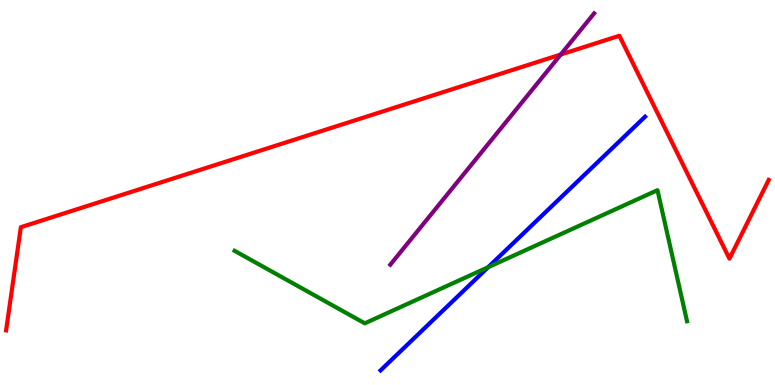[{'lines': ['blue', 'red'], 'intersections': []}, {'lines': ['green', 'red'], 'intersections': []}, {'lines': ['purple', 'red'], 'intersections': [{'x': 7.24, 'y': 8.58}]}, {'lines': ['blue', 'green'], 'intersections': [{'x': 6.3, 'y': 3.06}]}, {'lines': ['blue', 'purple'], 'intersections': []}, {'lines': ['green', 'purple'], 'intersections': []}]